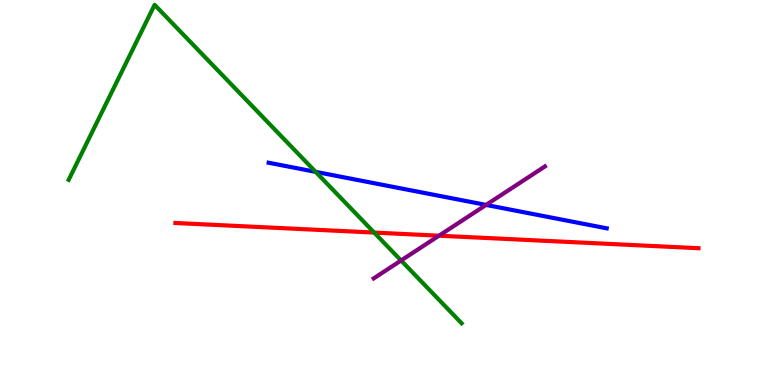[{'lines': ['blue', 'red'], 'intersections': []}, {'lines': ['green', 'red'], 'intersections': [{'x': 4.83, 'y': 3.96}]}, {'lines': ['purple', 'red'], 'intersections': [{'x': 5.66, 'y': 3.88}]}, {'lines': ['blue', 'green'], 'intersections': [{'x': 4.07, 'y': 5.54}]}, {'lines': ['blue', 'purple'], 'intersections': [{'x': 6.27, 'y': 4.68}]}, {'lines': ['green', 'purple'], 'intersections': [{'x': 5.18, 'y': 3.23}]}]